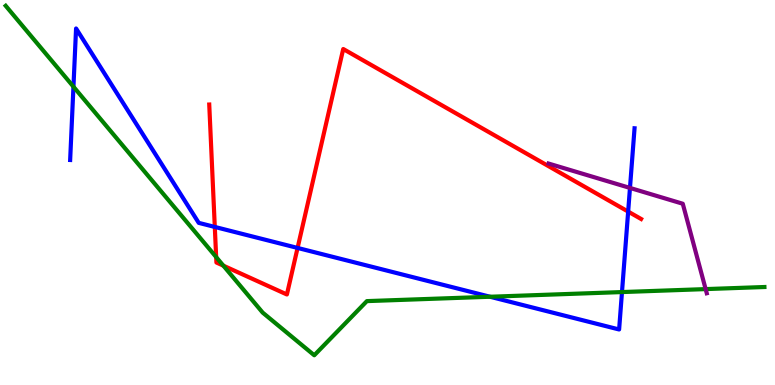[{'lines': ['blue', 'red'], 'intersections': [{'x': 2.77, 'y': 4.11}, {'x': 3.84, 'y': 3.56}, {'x': 8.11, 'y': 4.5}]}, {'lines': ['green', 'red'], 'intersections': [{'x': 2.79, 'y': 3.32}, {'x': 2.88, 'y': 3.1}]}, {'lines': ['purple', 'red'], 'intersections': []}, {'lines': ['blue', 'green'], 'intersections': [{'x': 0.948, 'y': 7.75}, {'x': 6.32, 'y': 2.29}, {'x': 8.03, 'y': 2.41}]}, {'lines': ['blue', 'purple'], 'intersections': [{'x': 8.13, 'y': 5.12}]}, {'lines': ['green', 'purple'], 'intersections': [{'x': 9.11, 'y': 2.49}]}]